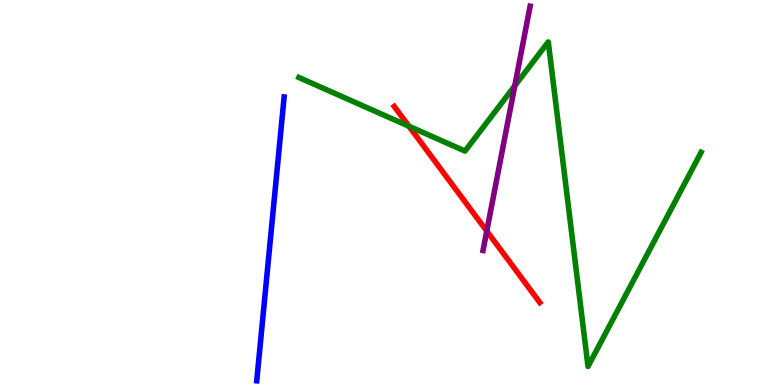[{'lines': ['blue', 'red'], 'intersections': []}, {'lines': ['green', 'red'], 'intersections': [{'x': 5.28, 'y': 6.72}]}, {'lines': ['purple', 'red'], 'intersections': [{'x': 6.28, 'y': 4.0}]}, {'lines': ['blue', 'green'], 'intersections': []}, {'lines': ['blue', 'purple'], 'intersections': []}, {'lines': ['green', 'purple'], 'intersections': [{'x': 6.64, 'y': 7.77}]}]